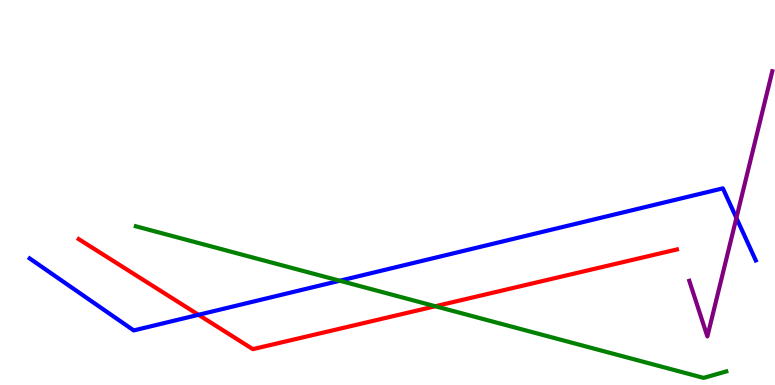[{'lines': ['blue', 'red'], 'intersections': [{'x': 2.56, 'y': 1.82}]}, {'lines': ['green', 'red'], 'intersections': [{'x': 5.62, 'y': 2.05}]}, {'lines': ['purple', 'red'], 'intersections': []}, {'lines': ['blue', 'green'], 'intersections': [{'x': 4.38, 'y': 2.71}]}, {'lines': ['blue', 'purple'], 'intersections': [{'x': 9.5, 'y': 4.34}]}, {'lines': ['green', 'purple'], 'intersections': []}]